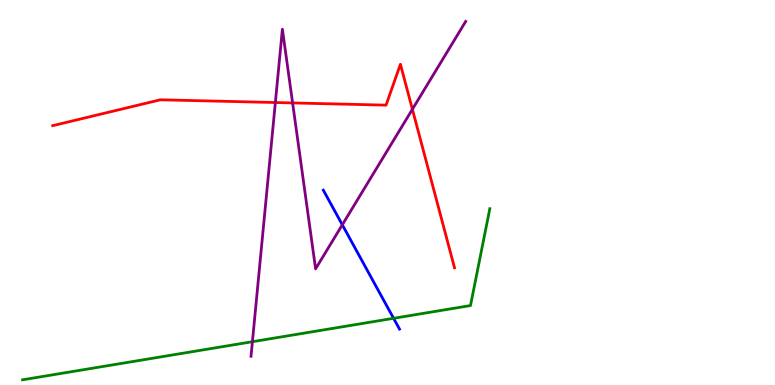[{'lines': ['blue', 'red'], 'intersections': []}, {'lines': ['green', 'red'], 'intersections': []}, {'lines': ['purple', 'red'], 'intersections': [{'x': 3.55, 'y': 7.34}, {'x': 3.78, 'y': 7.33}, {'x': 5.32, 'y': 7.16}]}, {'lines': ['blue', 'green'], 'intersections': [{'x': 5.08, 'y': 1.73}]}, {'lines': ['blue', 'purple'], 'intersections': [{'x': 4.42, 'y': 4.16}]}, {'lines': ['green', 'purple'], 'intersections': [{'x': 3.26, 'y': 1.12}]}]